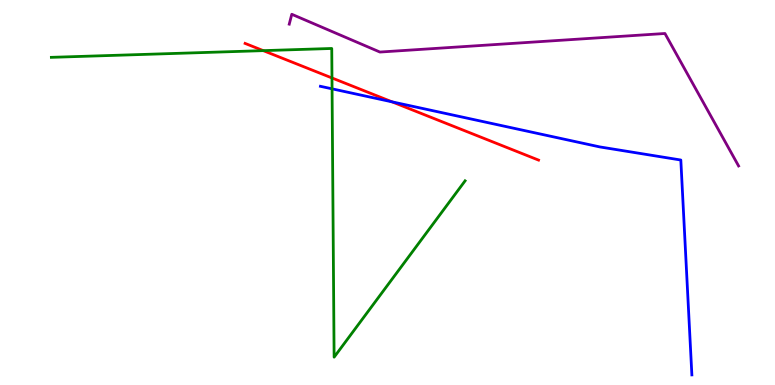[{'lines': ['blue', 'red'], 'intersections': [{'x': 5.06, 'y': 7.35}]}, {'lines': ['green', 'red'], 'intersections': [{'x': 3.4, 'y': 8.68}, {'x': 4.28, 'y': 7.98}]}, {'lines': ['purple', 'red'], 'intersections': []}, {'lines': ['blue', 'green'], 'intersections': [{'x': 4.28, 'y': 7.69}]}, {'lines': ['blue', 'purple'], 'intersections': []}, {'lines': ['green', 'purple'], 'intersections': []}]